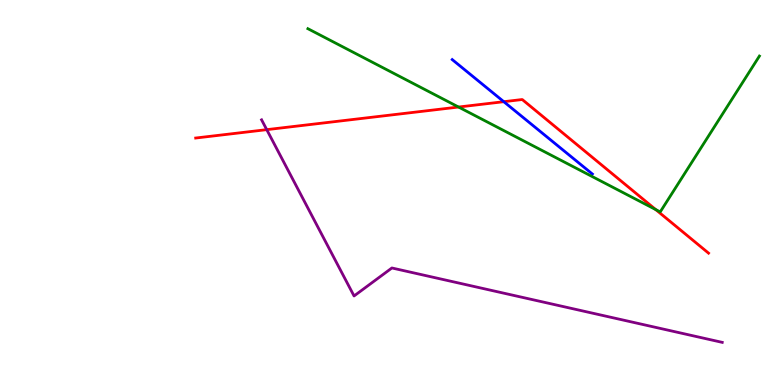[{'lines': ['blue', 'red'], 'intersections': [{'x': 6.5, 'y': 7.36}]}, {'lines': ['green', 'red'], 'intersections': [{'x': 5.92, 'y': 7.22}, {'x': 8.46, 'y': 4.56}]}, {'lines': ['purple', 'red'], 'intersections': [{'x': 3.44, 'y': 6.63}]}, {'lines': ['blue', 'green'], 'intersections': []}, {'lines': ['blue', 'purple'], 'intersections': []}, {'lines': ['green', 'purple'], 'intersections': []}]